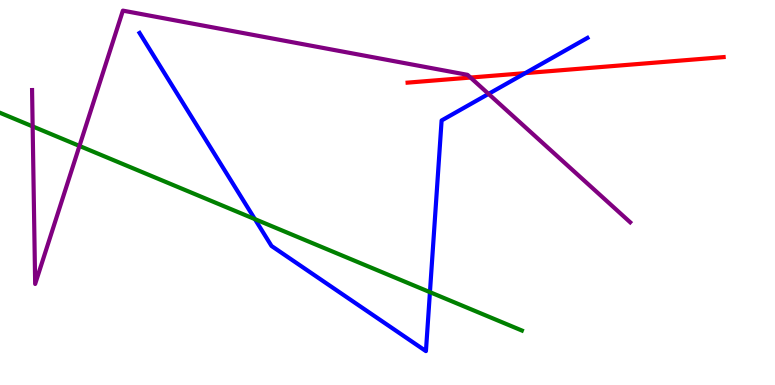[{'lines': ['blue', 'red'], 'intersections': [{'x': 6.78, 'y': 8.1}]}, {'lines': ['green', 'red'], 'intersections': []}, {'lines': ['purple', 'red'], 'intersections': [{'x': 6.07, 'y': 7.99}]}, {'lines': ['blue', 'green'], 'intersections': [{'x': 3.29, 'y': 4.31}, {'x': 5.55, 'y': 2.41}]}, {'lines': ['blue', 'purple'], 'intersections': [{'x': 6.3, 'y': 7.56}]}, {'lines': ['green', 'purple'], 'intersections': [{'x': 0.421, 'y': 6.72}, {'x': 1.03, 'y': 6.21}]}]